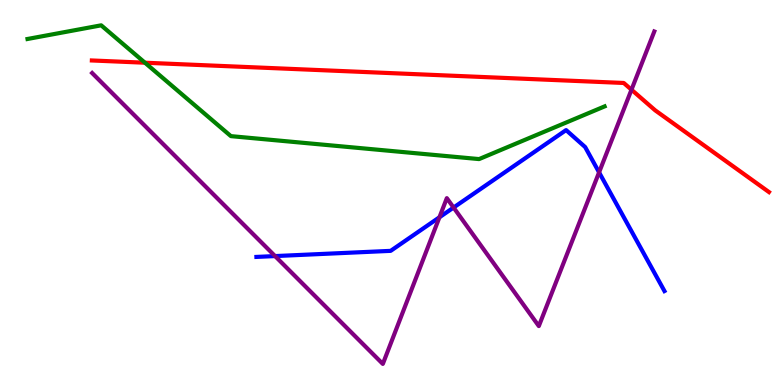[{'lines': ['blue', 'red'], 'intersections': []}, {'lines': ['green', 'red'], 'intersections': [{'x': 1.87, 'y': 8.37}]}, {'lines': ['purple', 'red'], 'intersections': [{'x': 8.15, 'y': 7.67}]}, {'lines': ['blue', 'green'], 'intersections': []}, {'lines': ['blue', 'purple'], 'intersections': [{'x': 3.55, 'y': 3.35}, {'x': 5.67, 'y': 4.36}, {'x': 5.85, 'y': 4.61}, {'x': 7.73, 'y': 5.52}]}, {'lines': ['green', 'purple'], 'intersections': []}]